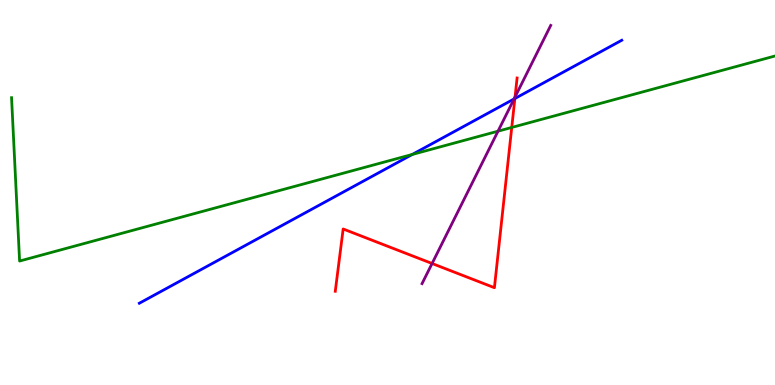[{'lines': ['blue', 'red'], 'intersections': [{'x': 6.64, 'y': 7.44}]}, {'lines': ['green', 'red'], 'intersections': [{'x': 6.6, 'y': 6.69}]}, {'lines': ['purple', 'red'], 'intersections': [{'x': 5.58, 'y': 3.16}, {'x': 6.65, 'y': 7.48}]}, {'lines': ['blue', 'green'], 'intersections': [{'x': 5.32, 'y': 5.99}]}, {'lines': ['blue', 'purple'], 'intersections': [{'x': 6.63, 'y': 7.43}]}, {'lines': ['green', 'purple'], 'intersections': [{'x': 6.43, 'y': 6.59}]}]